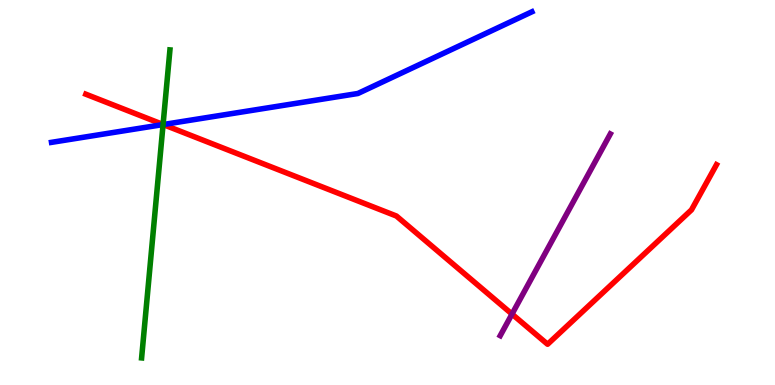[{'lines': ['blue', 'red'], 'intersections': [{'x': 2.11, 'y': 6.77}]}, {'lines': ['green', 'red'], 'intersections': [{'x': 2.1, 'y': 6.77}]}, {'lines': ['purple', 'red'], 'intersections': [{'x': 6.61, 'y': 1.84}]}, {'lines': ['blue', 'green'], 'intersections': [{'x': 2.1, 'y': 6.76}]}, {'lines': ['blue', 'purple'], 'intersections': []}, {'lines': ['green', 'purple'], 'intersections': []}]